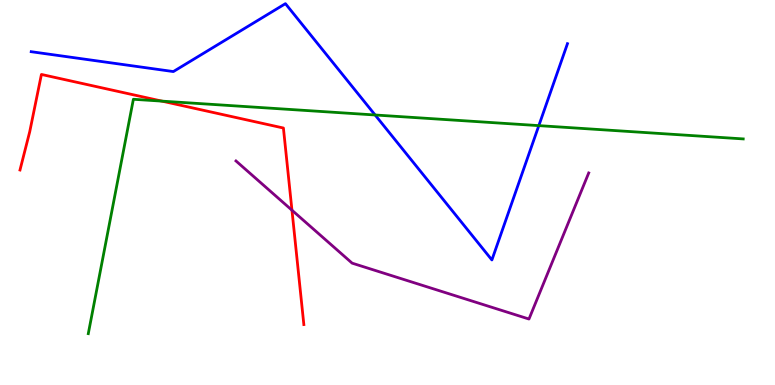[{'lines': ['blue', 'red'], 'intersections': []}, {'lines': ['green', 'red'], 'intersections': [{'x': 2.09, 'y': 7.37}]}, {'lines': ['purple', 'red'], 'intersections': [{'x': 3.77, 'y': 4.54}]}, {'lines': ['blue', 'green'], 'intersections': [{'x': 4.84, 'y': 7.01}, {'x': 6.95, 'y': 6.74}]}, {'lines': ['blue', 'purple'], 'intersections': []}, {'lines': ['green', 'purple'], 'intersections': []}]